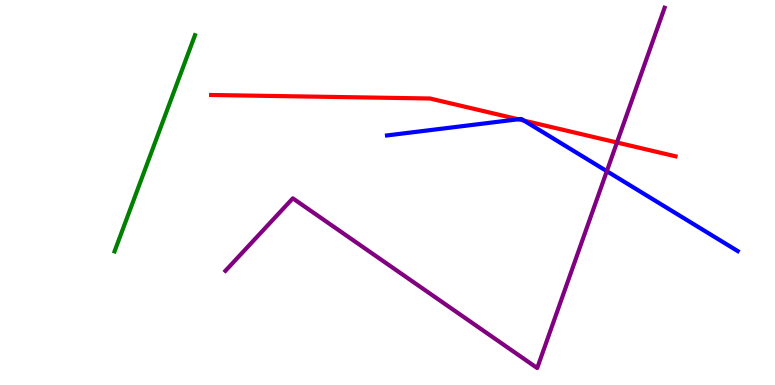[{'lines': ['blue', 'red'], 'intersections': [{'x': 6.69, 'y': 6.9}, {'x': 6.76, 'y': 6.87}]}, {'lines': ['green', 'red'], 'intersections': []}, {'lines': ['purple', 'red'], 'intersections': [{'x': 7.96, 'y': 6.3}]}, {'lines': ['blue', 'green'], 'intersections': []}, {'lines': ['blue', 'purple'], 'intersections': [{'x': 7.83, 'y': 5.55}]}, {'lines': ['green', 'purple'], 'intersections': []}]